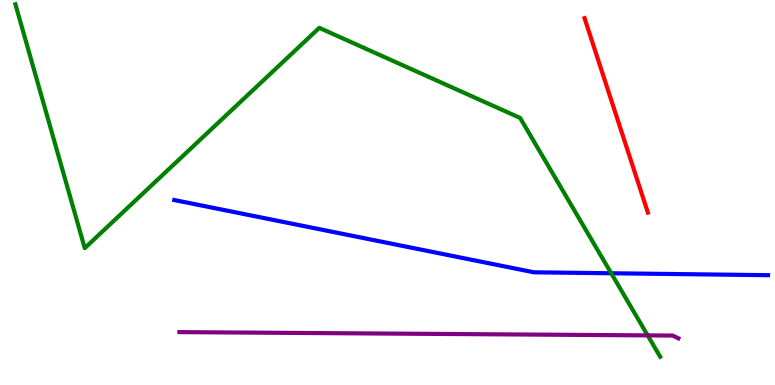[{'lines': ['blue', 'red'], 'intersections': []}, {'lines': ['green', 'red'], 'intersections': []}, {'lines': ['purple', 'red'], 'intersections': []}, {'lines': ['blue', 'green'], 'intersections': [{'x': 7.89, 'y': 2.9}]}, {'lines': ['blue', 'purple'], 'intersections': []}, {'lines': ['green', 'purple'], 'intersections': [{'x': 8.36, 'y': 1.29}]}]